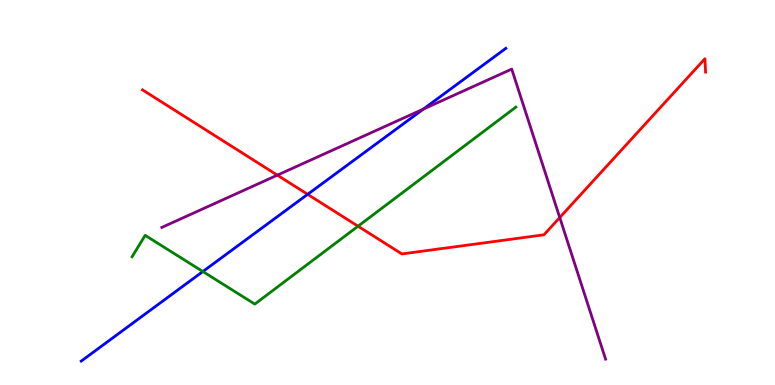[{'lines': ['blue', 'red'], 'intersections': [{'x': 3.97, 'y': 4.95}]}, {'lines': ['green', 'red'], 'intersections': [{'x': 4.62, 'y': 4.12}]}, {'lines': ['purple', 'red'], 'intersections': [{'x': 3.58, 'y': 5.45}, {'x': 7.22, 'y': 4.35}]}, {'lines': ['blue', 'green'], 'intersections': [{'x': 2.62, 'y': 2.95}]}, {'lines': ['blue', 'purple'], 'intersections': [{'x': 5.46, 'y': 7.17}]}, {'lines': ['green', 'purple'], 'intersections': []}]